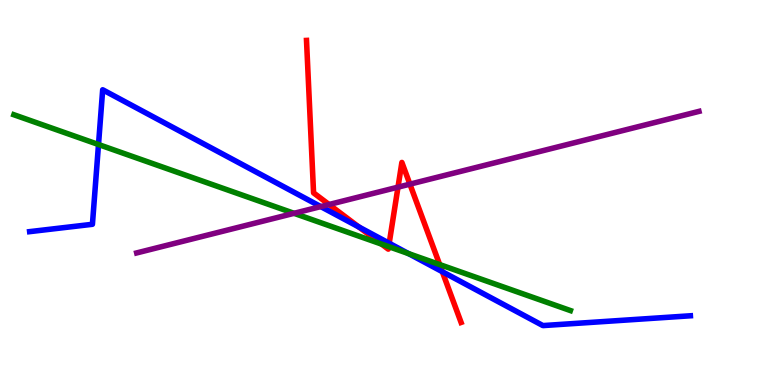[{'lines': ['blue', 'red'], 'intersections': [{'x': 4.63, 'y': 4.1}, {'x': 5.02, 'y': 3.68}, {'x': 5.71, 'y': 2.94}]}, {'lines': ['green', 'red'], 'intersections': [{'x': 4.92, 'y': 3.66}, {'x': 5.02, 'y': 3.59}, {'x': 5.67, 'y': 3.13}]}, {'lines': ['purple', 'red'], 'intersections': [{'x': 4.25, 'y': 4.69}, {'x': 5.14, 'y': 5.14}, {'x': 5.29, 'y': 5.22}]}, {'lines': ['blue', 'green'], 'intersections': [{'x': 1.27, 'y': 6.25}, {'x': 5.27, 'y': 3.41}]}, {'lines': ['blue', 'purple'], 'intersections': [{'x': 4.14, 'y': 4.63}]}, {'lines': ['green', 'purple'], 'intersections': [{'x': 3.79, 'y': 4.46}]}]